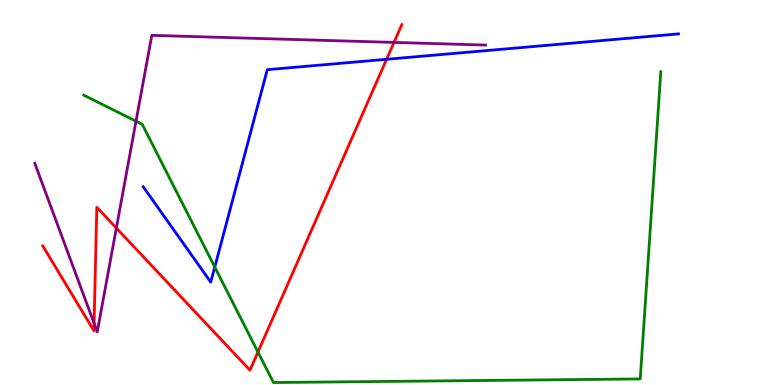[{'lines': ['blue', 'red'], 'intersections': [{'x': 4.99, 'y': 8.46}]}, {'lines': ['green', 'red'], 'intersections': [{'x': 3.33, 'y': 0.856}]}, {'lines': ['purple', 'red'], 'intersections': [{'x': 1.21, 'y': 1.6}, {'x': 1.5, 'y': 4.08}, {'x': 5.08, 'y': 8.9}]}, {'lines': ['blue', 'green'], 'intersections': [{'x': 2.77, 'y': 3.06}]}, {'lines': ['blue', 'purple'], 'intersections': []}, {'lines': ['green', 'purple'], 'intersections': [{'x': 1.76, 'y': 6.85}]}]